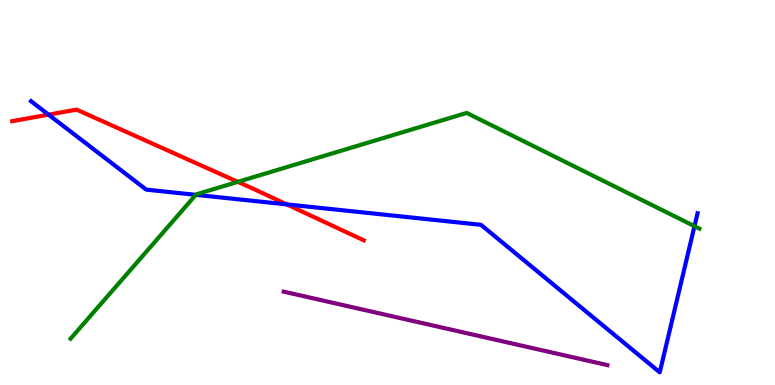[{'lines': ['blue', 'red'], 'intersections': [{'x': 0.627, 'y': 7.02}, {'x': 3.7, 'y': 4.69}]}, {'lines': ['green', 'red'], 'intersections': [{'x': 3.07, 'y': 5.28}]}, {'lines': ['purple', 'red'], 'intersections': []}, {'lines': ['blue', 'green'], 'intersections': [{'x': 2.53, 'y': 4.94}, {'x': 8.96, 'y': 4.12}]}, {'lines': ['blue', 'purple'], 'intersections': []}, {'lines': ['green', 'purple'], 'intersections': []}]